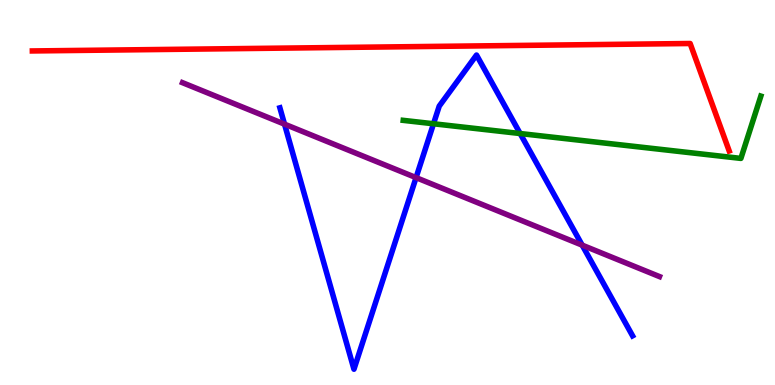[{'lines': ['blue', 'red'], 'intersections': []}, {'lines': ['green', 'red'], 'intersections': []}, {'lines': ['purple', 'red'], 'intersections': []}, {'lines': ['blue', 'green'], 'intersections': [{'x': 5.59, 'y': 6.79}, {'x': 6.71, 'y': 6.53}]}, {'lines': ['blue', 'purple'], 'intersections': [{'x': 3.67, 'y': 6.78}, {'x': 5.37, 'y': 5.39}, {'x': 7.51, 'y': 3.63}]}, {'lines': ['green', 'purple'], 'intersections': []}]